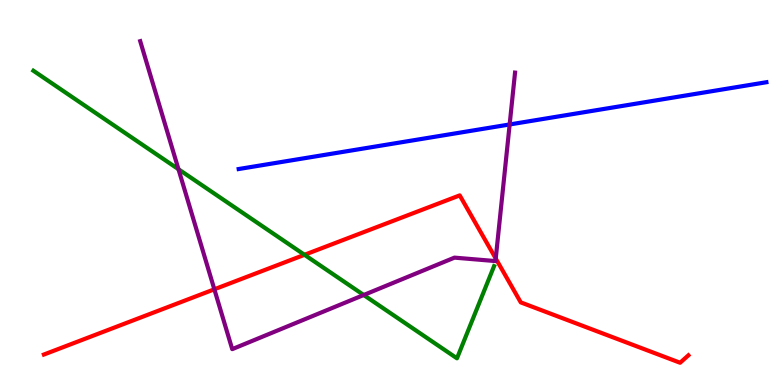[{'lines': ['blue', 'red'], 'intersections': []}, {'lines': ['green', 'red'], 'intersections': [{'x': 3.93, 'y': 3.38}]}, {'lines': ['purple', 'red'], 'intersections': [{'x': 2.77, 'y': 2.49}, {'x': 6.4, 'y': 3.29}]}, {'lines': ['blue', 'green'], 'intersections': []}, {'lines': ['blue', 'purple'], 'intersections': [{'x': 6.58, 'y': 6.77}]}, {'lines': ['green', 'purple'], 'intersections': [{'x': 2.3, 'y': 5.6}, {'x': 4.69, 'y': 2.34}]}]